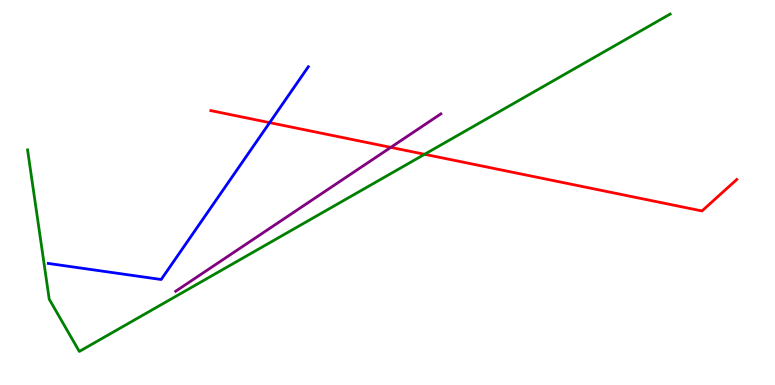[{'lines': ['blue', 'red'], 'intersections': [{'x': 3.48, 'y': 6.81}]}, {'lines': ['green', 'red'], 'intersections': [{'x': 5.48, 'y': 5.99}]}, {'lines': ['purple', 'red'], 'intersections': [{'x': 5.04, 'y': 6.17}]}, {'lines': ['blue', 'green'], 'intersections': []}, {'lines': ['blue', 'purple'], 'intersections': []}, {'lines': ['green', 'purple'], 'intersections': []}]